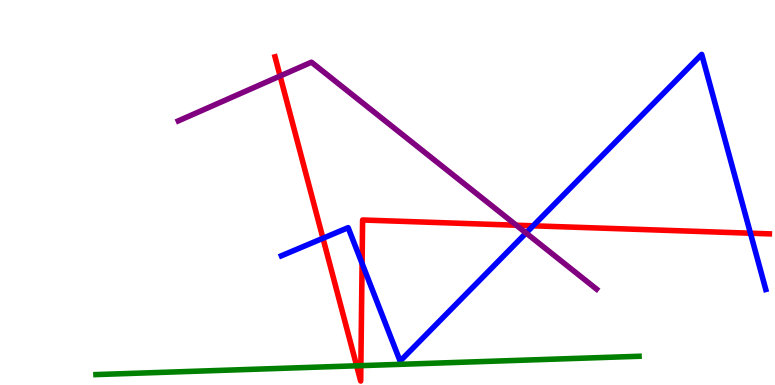[{'lines': ['blue', 'red'], 'intersections': [{'x': 4.17, 'y': 3.81}, {'x': 4.67, 'y': 3.16}, {'x': 6.88, 'y': 4.13}, {'x': 9.68, 'y': 3.94}]}, {'lines': ['green', 'red'], 'intersections': [{'x': 4.6, 'y': 0.499}, {'x': 4.66, 'y': 0.502}]}, {'lines': ['purple', 'red'], 'intersections': [{'x': 3.61, 'y': 8.03}, {'x': 6.66, 'y': 4.15}]}, {'lines': ['blue', 'green'], 'intersections': []}, {'lines': ['blue', 'purple'], 'intersections': [{'x': 6.79, 'y': 3.95}]}, {'lines': ['green', 'purple'], 'intersections': []}]